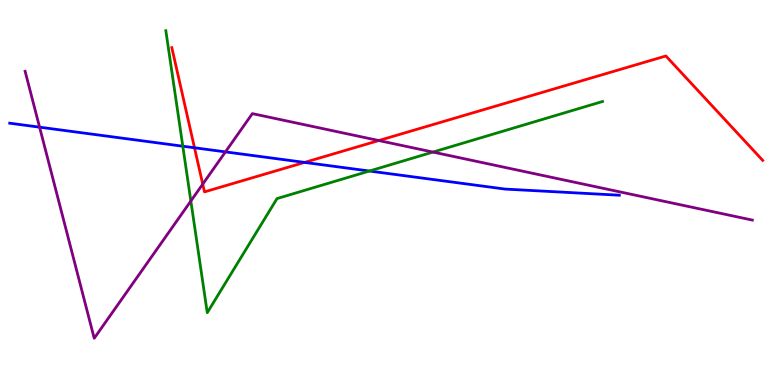[{'lines': ['blue', 'red'], 'intersections': [{'x': 2.51, 'y': 6.16}, {'x': 3.93, 'y': 5.78}]}, {'lines': ['green', 'red'], 'intersections': []}, {'lines': ['purple', 'red'], 'intersections': [{'x': 2.62, 'y': 5.22}, {'x': 4.89, 'y': 6.35}]}, {'lines': ['blue', 'green'], 'intersections': [{'x': 2.36, 'y': 6.2}, {'x': 4.77, 'y': 5.56}]}, {'lines': ['blue', 'purple'], 'intersections': [{'x': 0.511, 'y': 6.7}, {'x': 2.91, 'y': 6.05}]}, {'lines': ['green', 'purple'], 'intersections': [{'x': 2.46, 'y': 4.78}, {'x': 5.59, 'y': 6.05}]}]